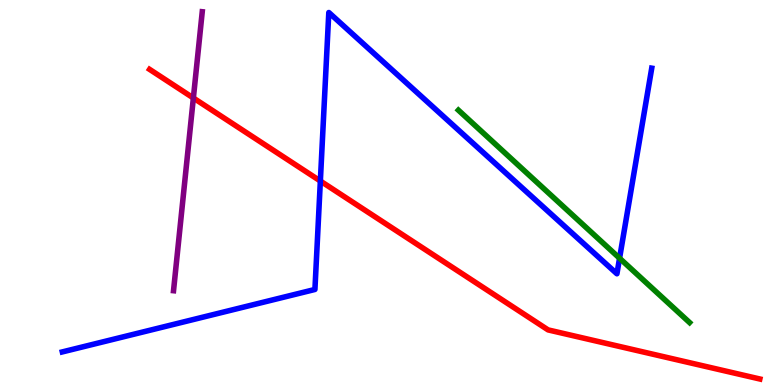[{'lines': ['blue', 'red'], 'intersections': [{'x': 4.13, 'y': 5.3}]}, {'lines': ['green', 'red'], 'intersections': []}, {'lines': ['purple', 'red'], 'intersections': [{'x': 2.5, 'y': 7.45}]}, {'lines': ['blue', 'green'], 'intersections': [{'x': 7.99, 'y': 3.29}]}, {'lines': ['blue', 'purple'], 'intersections': []}, {'lines': ['green', 'purple'], 'intersections': []}]